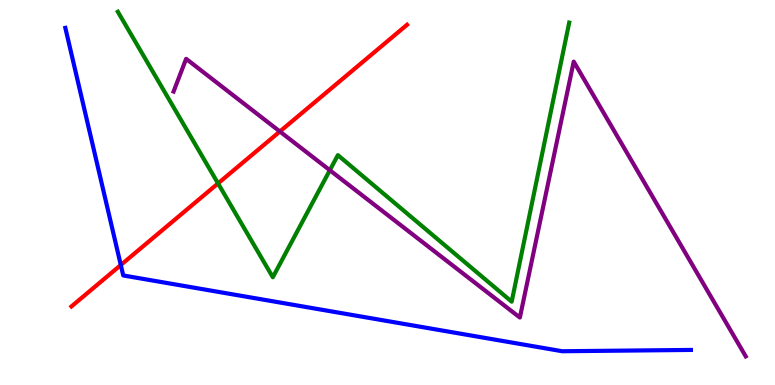[{'lines': ['blue', 'red'], 'intersections': [{'x': 1.56, 'y': 3.12}]}, {'lines': ['green', 'red'], 'intersections': [{'x': 2.81, 'y': 5.24}]}, {'lines': ['purple', 'red'], 'intersections': [{'x': 3.61, 'y': 6.58}]}, {'lines': ['blue', 'green'], 'intersections': []}, {'lines': ['blue', 'purple'], 'intersections': []}, {'lines': ['green', 'purple'], 'intersections': [{'x': 4.26, 'y': 5.58}]}]